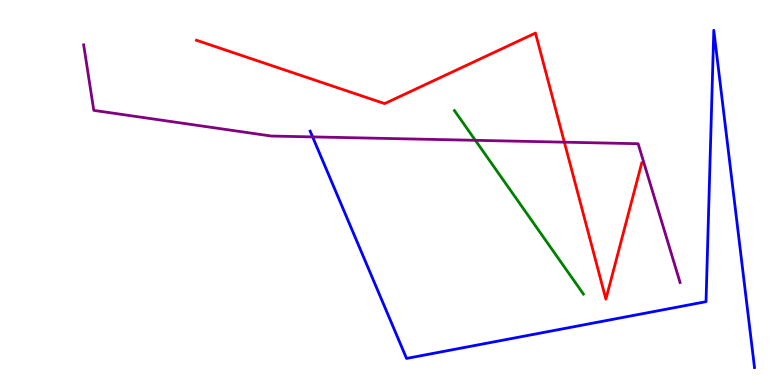[{'lines': ['blue', 'red'], 'intersections': []}, {'lines': ['green', 'red'], 'intersections': []}, {'lines': ['purple', 'red'], 'intersections': [{'x': 7.28, 'y': 6.31}]}, {'lines': ['blue', 'green'], 'intersections': []}, {'lines': ['blue', 'purple'], 'intersections': [{'x': 4.03, 'y': 6.44}]}, {'lines': ['green', 'purple'], 'intersections': [{'x': 6.13, 'y': 6.36}]}]